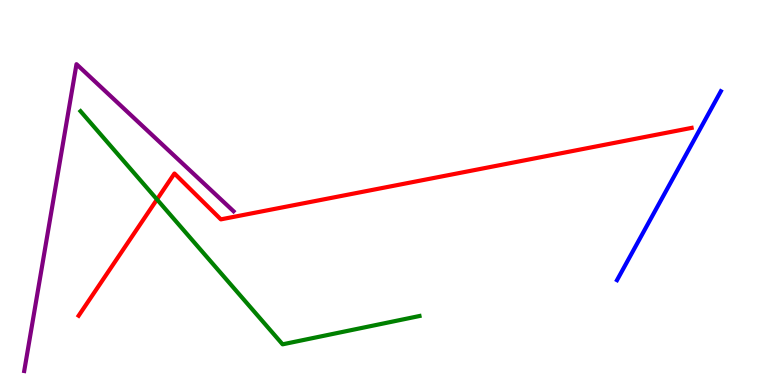[{'lines': ['blue', 'red'], 'intersections': []}, {'lines': ['green', 'red'], 'intersections': [{'x': 2.03, 'y': 4.82}]}, {'lines': ['purple', 'red'], 'intersections': []}, {'lines': ['blue', 'green'], 'intersections': []}, {'lines': ['blue', 'purple'], 'intersections': []}, {'lines': ['green', 'purple'], 'intersections': []}]